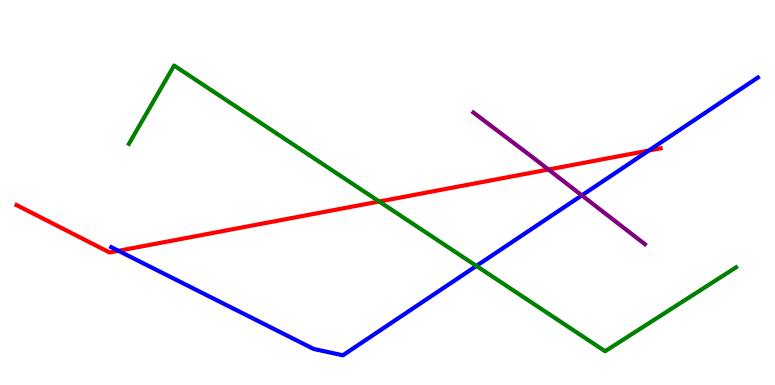[{'lines': ['blue', 'red'], 'intersections': [{'x': 1.53, 'y': 3.49}, {'x': 8.37, 'y': 6.09}]}, {'lines': ['green', 'red'], 'intersections': [{'x': 4.89, 'y': 4.77}]}, {'lines': ['purple', 'red'], 'intersections': [{'x': 7.08, 'y': 5.6}]}, {'lines': ['blue', 'green'], 'intersections': [{'x': 6.15, 'y': 3.09}]}, {'lines': ['blue', 'purple'], 'intersections': [{'x': 7.51, 'y': 4.93}]}, {'lines': ['green', 'purple'], 'intersections': []}]